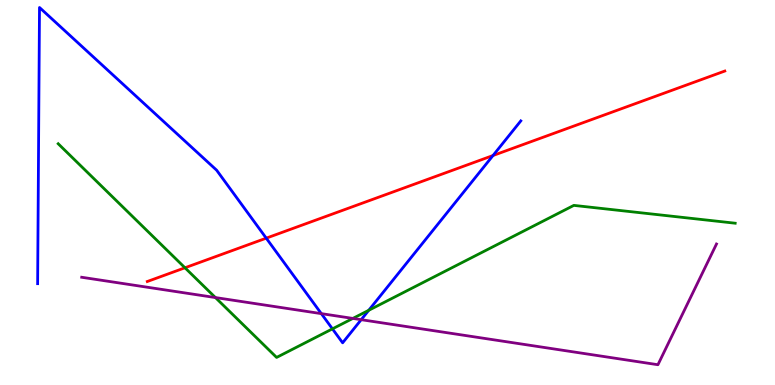[{'lines': ['blue', 'red'], 'intersections': [{'x': 3.44, 'y': 3.81}, {'x': 6.36, 'y': 5.96}]}, {'lines': ['green', 'red'], 'intersections': [{'x': 2.39, 'y': 3.04}]}, {'lines': ['purple', 'red'], 'intersections': []}, {'lines': ['blue', 'green'], 'intersections': [{'x': 4.29, 'y': 1.46}, {'x': 4.76, 'y': 1.94}]}, {'lines': ['blue', 'purple'], 'intersections': [{'x': 4.15, 'y': 1.85}, {'x': 4.66, 'y': 1.7}]}, {'lines': ['green', 'purple'], 'intersections': [{'x': 2.78, 'y': 2.27}, {'x': 4.55, 'y': 1.73}]}]